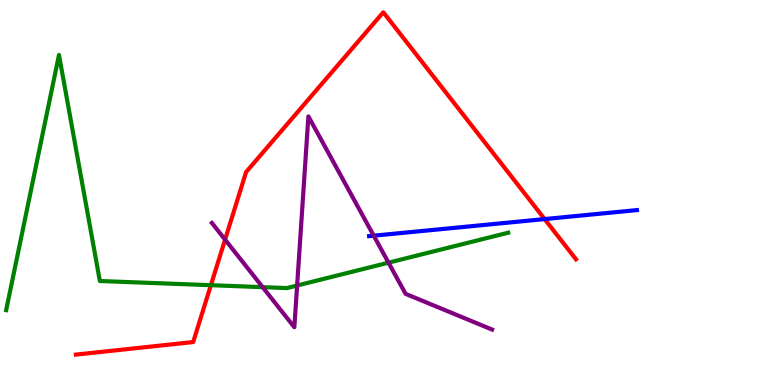[{'lines': ['blue', 'red'], 'intersections': [{'x': 7.03, 'y': 4.31}]}, {'lines': ['green', 'red'], 'intersections': [{'x': 2.72, 'y': 2.59}]}, {'lines': ['purple', 'red'], 'intersections': [{'x': 2.9, 'y': 3.78}]}, {'lines': ['blue', 'green'], 'intersections': []}, {'lines': ['blue', 'purple'], 'intersections': [{'x': 4.82, 'y': 3.88}]}, {'lines': ['green', 'purple'], 'intersections': [{'x': 3.39, 'y': 2.54}, {'x': 3.83, 'y': 2.58}, {'x': 5.01, 'y': 3.18}]}]